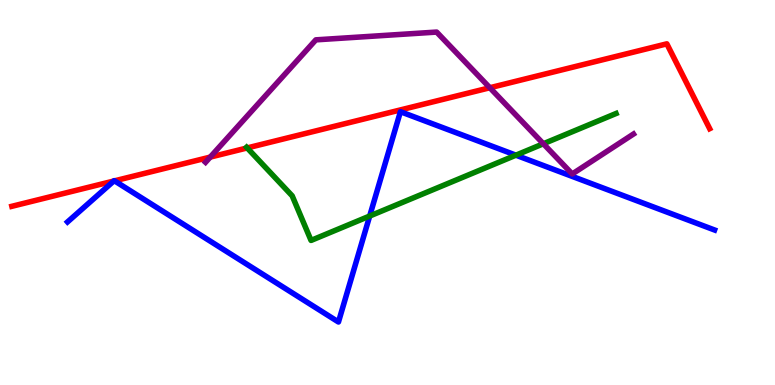[{'lines': ['blue', 'red'], 'intersections': [{'x': 1.47, 'y': 5.3}, {'x': 1.48, 'y': 5.3}]}, {'lines': ['green', 'red'], 'intersections': [{'x': 3.19, 'y': 6.16}]}, {'lines': ['purple', 'red'], 'intersections': [{'x': 2.71, 'y': 5.92}, {'x': 6.32, 'y': 7.72}]}, {'lines': ['blue', 'green'], 'intersections': [{'x': 4.77, 'y': 4.39}, {'x': 6.66, 'y': 5.97}]}, {'lines': ['blue', 'purple'], 'intersections': []}, {'lines': ['green', 'purple'], 'intersections': [{'x': 7.01, 'y': 6.27}]}]